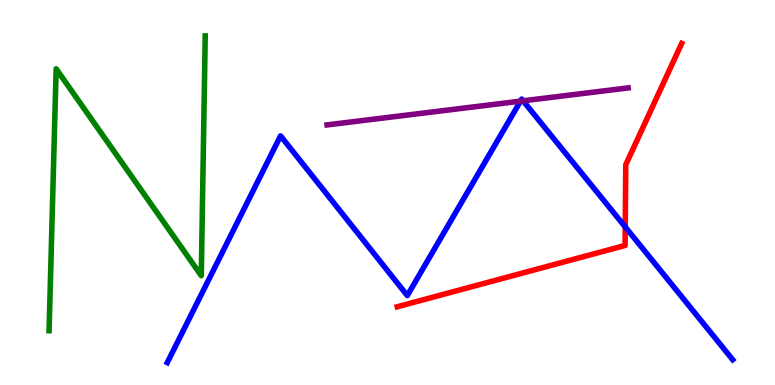[{'lines': ['blue', 'red'], 'intersections': [{'x': 8.07, 'y': 4.1}]}, {'lines': ['green', 'red'], 'intersections': []}, {'lines': ['purple', 'red'], 'intersections': []}, {'lines': ['blue', 'green'], 'intersections': []}, {'lines': ['blue', 'purple'], 'intersections': [{'x': 6.72, 'y': 7.37}, {'x': 6.75, 'y': 7.38}]}, {'lines': ['green', 'purple'], 'intersections': []}]